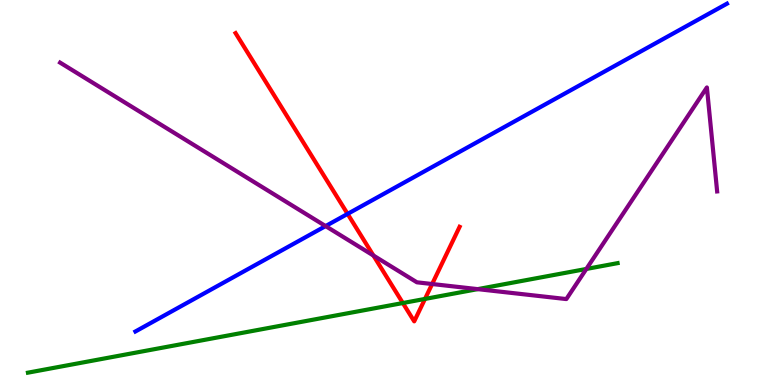[{'lines': ['blue', 'red'], 'intersections': [{'x': 4.49, 'y': 4.44}]}, {'lines': ['green', 'red'], 'intersections': [{'x': 5.2, 'y': 2.13}, {'x': 5.48, 'y': 2.24}]}, {'lines': ['purple', 'red'], 'intersections': [{'x': 4.82, 'y': 3.36}, {'x': 5.58, 'y': 2.62}]}, {'lines': ['blue', 'green'], 'intersections': []}, {'lines': ['blue', 'purple'], 'intersections': [{'x': 4.2, 'y': 4.13}]}, {'lines': ['green', 'purple'], 'intersections': [{'x': 6.16, 'y': 2.49}, {'x': 7.57, 'y': 3.01}]}]